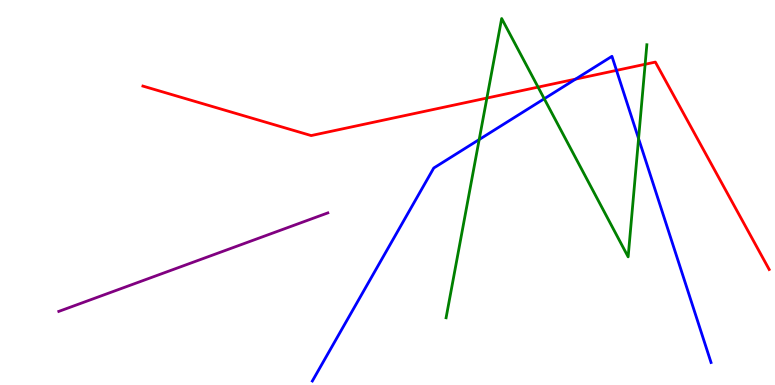[{'lines': ['blue', 'red'], 'intersections': [{'x': 7.43, 'y': 7.95}, {'x': 7.95, 'y': 8.17}]}, {'lines': ['green', 'red'], 'intersections': [{'x': 6.28, 'y': 7.45}, {'x': 6.94, 'y': 7.74}, {'x': 8.32, 'y': 8.33}]}, {'lines': ['purple', 'red'], 'intersections': []}, {'lines': ['blue', 'green'], 'intersections': [{'x': 6.18, 'y': 6.38}, {'x': 7.02, 'y': 7.43}, {'x': 8.24, 'y': 6.4}]}, {'lines': ['blue', 'purple'], 'intersections': []}, {'lines': ['green', 'purple'], 'intersections': []}]